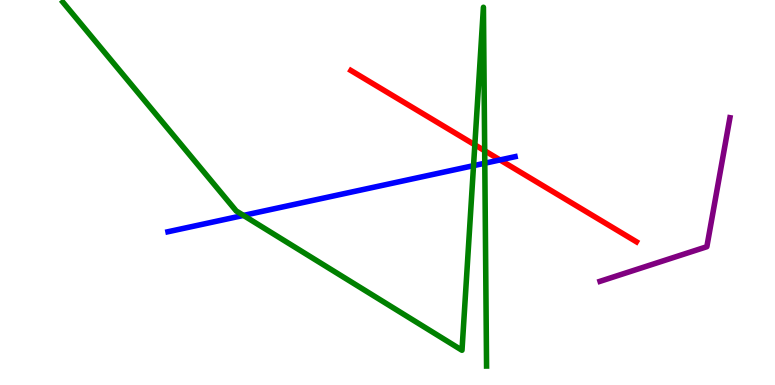[{'lines': ['blue', 'red'], 'intersections': [{'x': 6.45, 'y': 5.85}]}, {'lines': ['green', 'red'], 'intersections': [{'x': 6.13, 'y': 6.24}, {'x': 6.25, 'y': 6.08}]}, {'lines': ['purple', 'red'], 'intersections': []}, {'lines': ['blue', 'green'], 'intersections': [{'x': 3.14, 'y': 4.4}, {'x': 6.11, 'y': 5.7}, {'x': 6.26, 'y': 5.76}]}, {'lines': ['blue', 'purple'], 'intersections': []}, {'lines': ['green', 'purple'], 'intersections': []}]